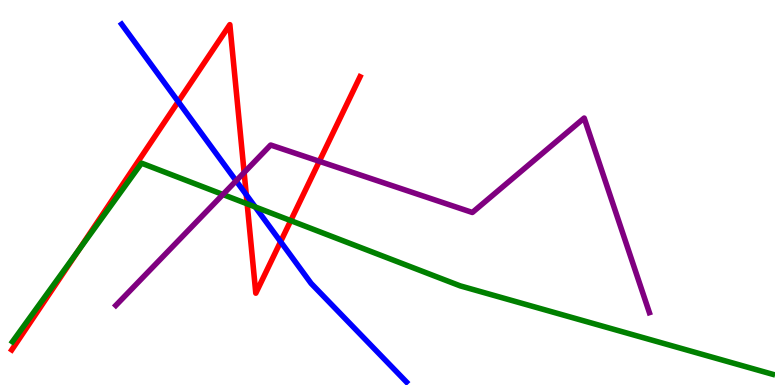[{'lines': ['blue', 'red'], 'intersections': [{'x': 2.3, 'y': 7.36}, {'x': 3.18, 'y': 4.94}, {'x': 3.62, 'y': 3.72}]}, {'lines': ['green', 'red'], 'intersections': [{'x': 1.01, 'y': 3.49}, {'x': 3.19, 'y': 4.71}, {'x': 3.75, 'y': 4.27}]}, {'lines': ['purple', 'red'], 'intersections': [{'x': 3.15, 'y': 5.52}, {'x': 4.12, 'y': 5.81}]}, {'lines': ['blue', 'green'], 'intersections': [{'x': 3.29, 'y': 4.62}]}, {'lines': ['blue', 'purple'], 'intersections': [{'x': 3.05, 'y': 5.3}]}, {'lines': ['green', 'purple'], 'intersections': [{'x': 2.88, 'y': 4.95}]}]